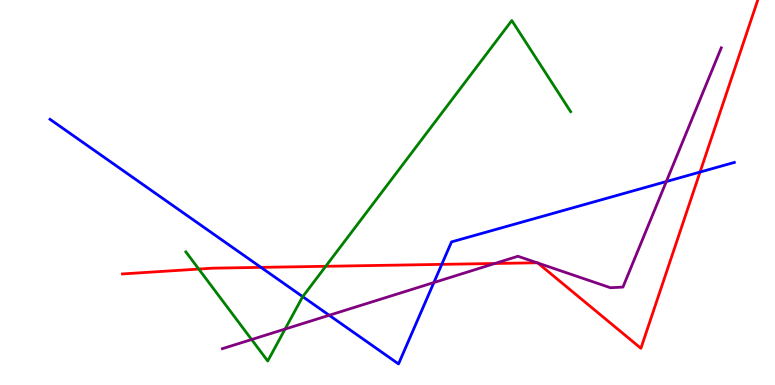[{'lines': ['blue', 'red'], 'intersections': [{'x': 3.37, 'y': 3.06}, {'x': 5.7, 'y': 3.13}, {'x': 9.03, 'y': 5.53}]}, {'lines': ['green', 'red'], 'intersections': [{'x': 2.56, 'y': 3.01}, {'x': 4.2, 'y': 3.08}]}, {'lines': ['purple', 'red'], 'intersections': [{'x': 6.38, 'y': 3.16}, {'x': 6.93, 'y': 3.17}, {'x': 6.94, 'y': 3.17}]}, {'lines': ['blue', 'green'], 'intersections': [{'x': 3.91, 'y': 2.29}]}, {'lines': ['blue', 'purple'], 'intersections': [{'x': 4.25, 'y': 1.81}, {'x': 5.6, 'y': 2.66}, {'x': 8.6, 'y': 5.28}]}, {'lines': ['green', 'purple'], 'intersections': [{'x': 3.25, 'y': 1.18}, {'x': 3.68, 'y': 1.45}]}]